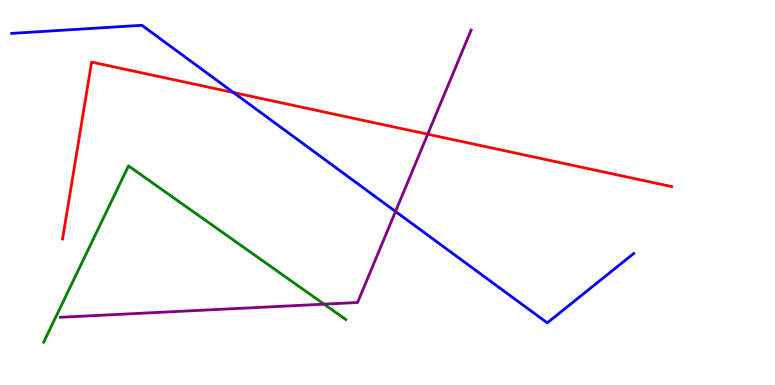[{'lines': ['blue', 'red'], 'intersections': [{'x': 3.01, 'y': 7.6}]}, {'lines': ['green', 'red'], 'intersections': []}, {'lines': ['purple', 'red'], 'intersections': [{'x': 5.52, 'y': 6.51}]}, {'lines': ['blue', 'green'], 'intersections': []}, {'lines': ['blue', 'purple'], 'intersections': [{'x': 5.1, 'y': 4.51}]}, {'lines': ['green', 'purple'], 'intersections': [{'x': 4.18, 'y': 2.1}]}]